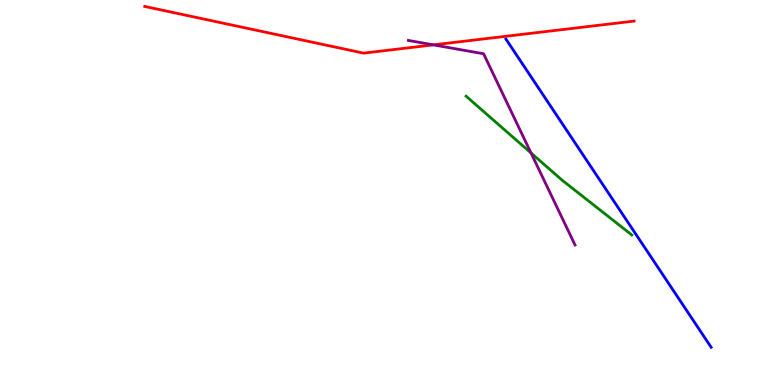[{'lines': ['blue', 'red'], 'intersections': []}, {'lines': ['green', 'red'], 'intersections': []}, {'lines': ['purple', 'red'], 'intersections': [{'x': 5.59, 'y': 8.83}]}, {'lines': ['blue', 'green'], 'intersections': []}, {'lines': ['blue', 'purple'], 'intersections': []}, {'lines': ['green', 'purple'], 'intersections': [{'x': 6.85, 'y': 6.03}]}]